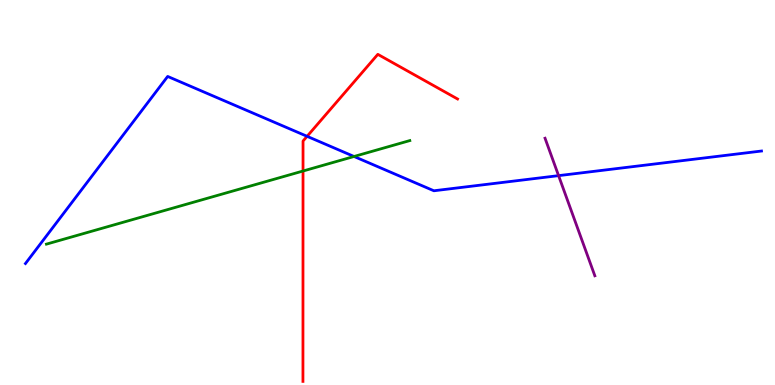[{'lines': ['blue', 'red'], 'intersections': [{'x': 3.96, 'y': 6.46}]}, {'lines': ['green', 'red'], 'intersections': [{'x': 3.91, 'y': 5.56}]}, {'lines': ['purple', 'red'], 'intersections': []}, {'lines': ['blue', 'green'], 'intersections': [{'x': 4.57, 'y': 5.94}]}, {'lines': ['blue', 'purple'], 'intersections': [{'x': 7.21, 'y': 5.44}]}, {'lines': ['green', 'purple'], 'intersections': []}]